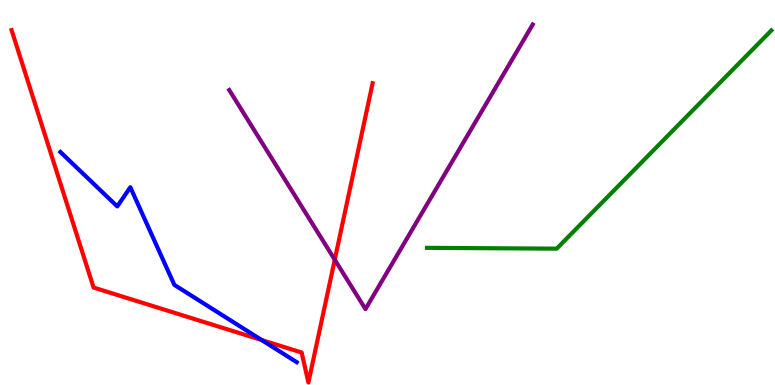[{'lines': ['blue', 'red'], 'intersections': [{'x': 3.38, 'y': 1.17}]}, {'lines': ['green', 'red'], 'intersections': []}, {'lines': ['purple', 'red'], 'intersections': [{'x': 4.32, 'y': 3.25}]}, {'lines': ['blue', 'green'], 'intersections': []}, {'lines': ['blue', 'purple'], 'intersections': []}, {'lines': ['green', 'purple'], 'intersections': []}]